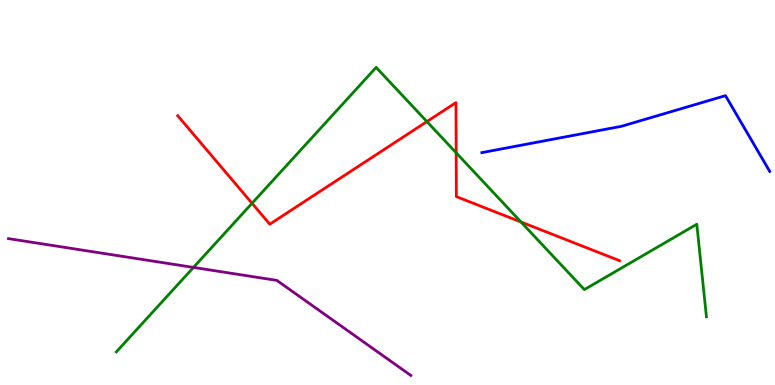[{'lines': ['blue', 'red'], 'intersections': []}, {'lines': ['green', 'red'], 'intersections': [{'x': 3.25, 'y': 4.72}, {'x': 5.51, 'y': 6.84}, {'x': 5.89, 'y': 6.03}, {'x': 6.72, 'y': 4.23}]}, {'lines': ['purple', 'red'], 'intersections': []}, {'lines': ['blue', 'green'], 'intersections': []}, {'lines': ['blue', 'purple'], 'intersections': []}, {'lines': ['green', 'purple'], 'intersections': [{'x': 2.5, 'y': 3.05}]}]